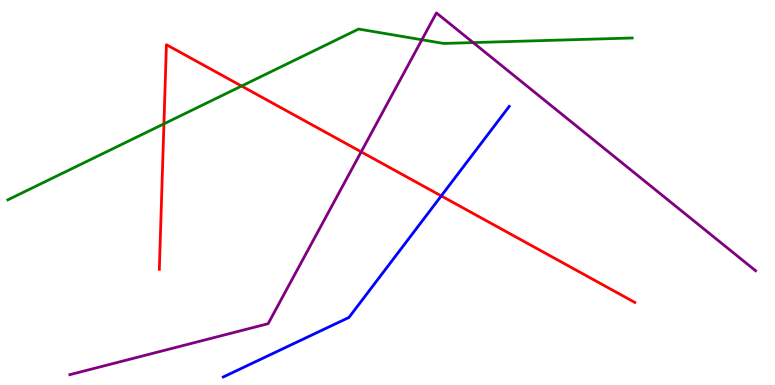[{'lines': ['blue', 'red'], 'intersections': [{'x': 5.69, 'y': 4.91}]}, {'lines': ['green', 'red'], 'intersections': [{'x': 2.12, 'y': 6.78}, {'x': 3.12, 'y': 7.77}]}, {'lines': ['purple', 'red'], 'intersections': [{'x': 4.66, 'y': 6.06}]}, {'lines': ['blue', 'green'], 'intersections': []}, {'lines': ['blue', 'purple'], 'intersections': []}, {'lines': ['green', 'purple'], 'intersections': [{'x': 5.44, 'y': 8.97}, {'x': 6.11, 'y': 8.89}]}]